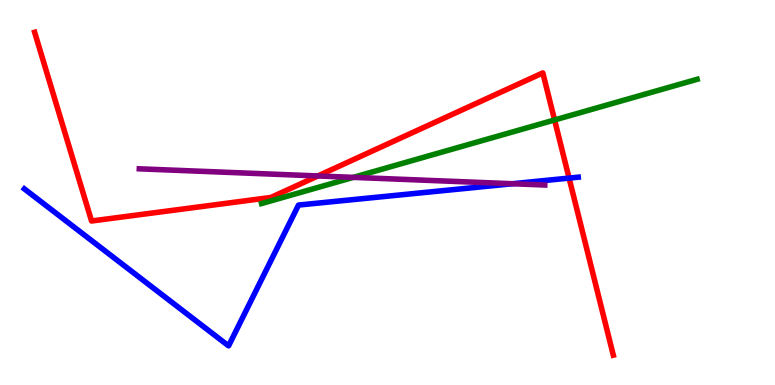[{'lines': ['blue', 'red'], 'intersections': [{'x': 7.34, 'y': 5.37}]}, {'lines': ['green', 'red'], 'intersections': [{'x': 7.16, 'y': 6.88}]}, {'lines': ['purple', 'red'], 'intersections': [{'x': 4.1, 'y': 5.43}]}, {'lines': ['blue', 'green'], 'intersections': []}, {'lines': ['blue', 'purple'], 'intersections': [{'x': 6.61, 'y': 5.23}]}, {'lines': ['green', 'purple'], 'intersections': [{'x': 4.56, 'y': 5.39}]}]